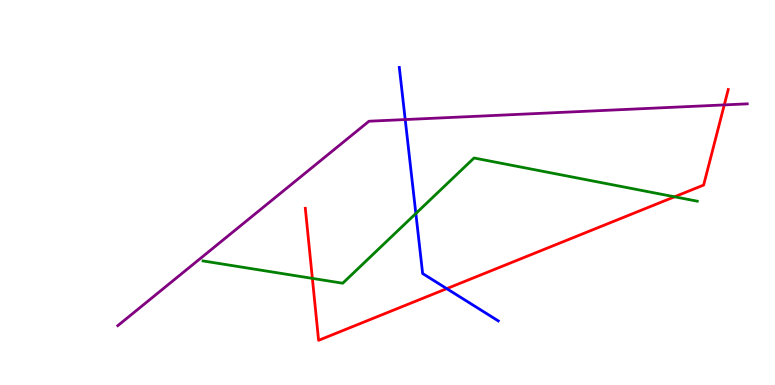[{'lines': ['blue', 'red'], 'intersections': [{'x': 5.76, 'y': 2.5}]}, {'lines': ['green', 'red'], 'intersections': [{'x': 4.03, 'y': 2.77}, {'x': 8.7, 'y': 4.89}]}, {'lines': ['purple', 'red'], 'intersections': [{'x': 9.35, 'y': 7.28}]}, {'lines': ['blue', 'green'], 'intersections': [{'x': 5.37, 'y': 4.45}]}, {'lines': ['blue', 'purple'], 'intersections': [{'x': 5.23, 'y': 6.89}]}, {'lines': ['green', 'purple'], 'intersections': []}]